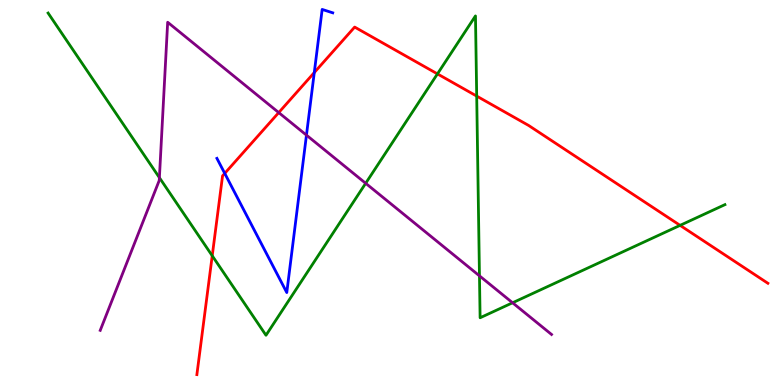[{'lines': ['blue', 'red'], 'intersections': [{'x': 2.9, 'y': 5.5}, {'x': 4.06, 'y': 8.12}]}, {'lines': ['green', 'red'], 'intersections': [{'x': 2.74, 'y': 3.36}, {'x': 5.64, 'y': 8.08}, {'x': 6.15, 'y': 7.5}, {'x': 8.78, 'y': 4.15}]}, {'lines': ['purple', 'red'], 'intersections': [{'x': 3.6, 'y': 7.08}]}, {'lines': ['blue', 'green'], 'intersections': []}, {'lines': ['blue', 'purple'], 'intersections': [{'x': 3.95, 'y': 6.49}]}, {'lines': ['green', 'purple'], 'intersections': [{'x': 2.06, 'y': 5.39}, {'x': 4.72, 'y': 5.24}, {'x': 6.19, 'y': 2.84}, {'x': 6.61, 'y': 2.14}]}]